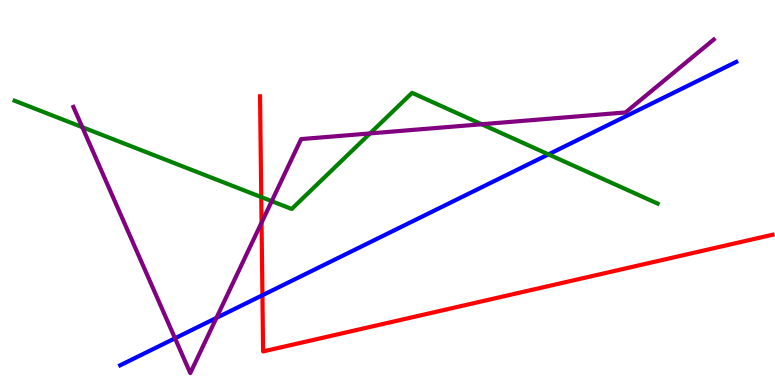[{'lines': ['blue', 'red'], 'intersections': [{'x': 3.39, 'y': 2.33}]}, {'lines': ['green', 'red'], 'intersections': [{'x': 3.37, 'y': 4.88}]}, {'lines': ['purple', 'red'], 'intersections': [{'x': 3.37, 'y': 4.22}]}, {'lines': ['blue', 'green'], 'intersections': [{'x': 7.08, 'y': 5.99}]}, {'lines': ['blue', 'purple'], 'intersections': [{'x': 2.26, 'y': 1.21}, {'x': 2.79, 'y': 1.74}]}, {'lines': ['green', 'purple'], 'intersections': [{'x': 1.06, 'y': 6.7}, {'x': 3.51, 'y': 4.77}, {'x': 4.77, 'y': 6.53}, {'x': 6.22, 'y': 6.77}]}]